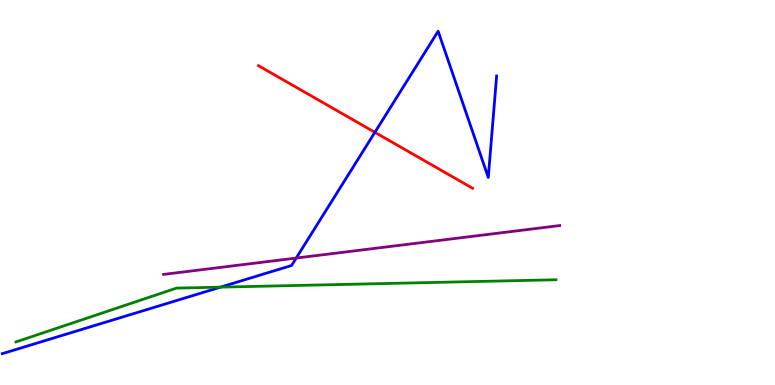[{'lines': ['blue', 'red'], 'intersections': [{'x': 4.84, 'y': 6.56}]}, {'lines': ['green', 'red'], 'intersections': []}, {'lines': ['purple', 'red'], 'intersections': []}, {'lines': ['blue', 'green'], 'intersections': [{'x': 2.85, 'y': 2.54}]}, {'lines': ['blue', 'purple'], 'intersections': [{'x': 3.82, 'y': 3.3}]}, {'lines': ['green', 'purple'], 'intersections': []}]